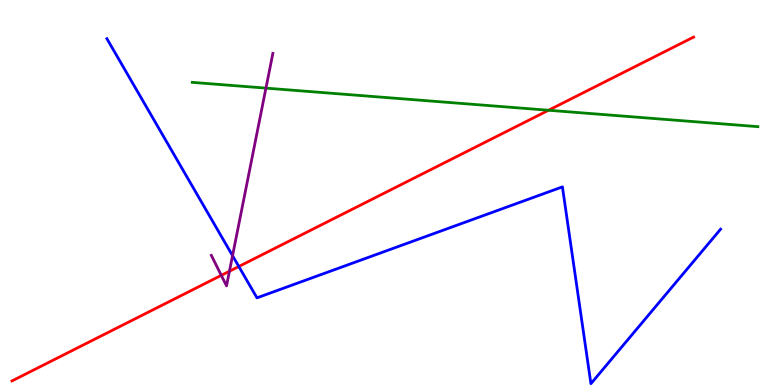[{'lines': ['blue', 'red'], 'intersections': [{'x': 3.08, 'y': 3.08}]}, {'lines': ['green', 'red'], 'intersections': [{'x': 7.08, 'y': 7.14}]}, {'lines': ['purple', 'red'], 'intersections': [{'x': 2.86, 'y': 2.85}, {'x': 2.96, 'y': 2.96}]}, {'lines': ['blue', 'green'], 'intersections': []}, {'lines': ['blue', 'purple'], 'intersections': [{'x': 3.0, 'y': 3.36}]}, {'lines': ['green', 'purple'], 'intersections': [{'x': 3.43, 'y': 7.71}]}]